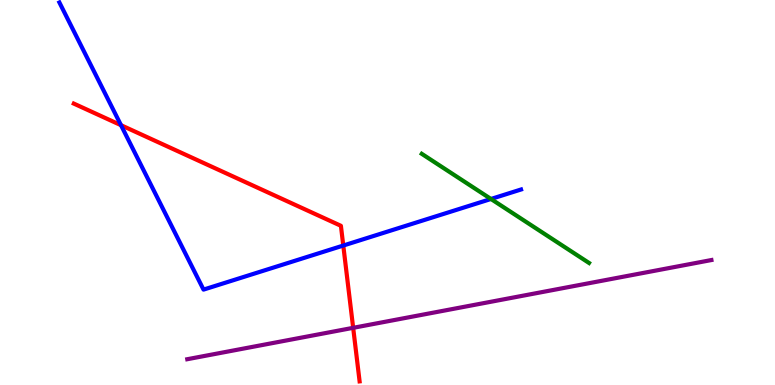[{'lines': ['blue', 'red'], 'intersections': [{'x': 1.56, 'y': 6.75}, {'x': 4.43, 'y': 3.62}]}, {'lines': ['green', 'red'], 'intersections': []}, {'lines': ['purple', 'red'], 'intersections': [{'x': 4.56, 'y': 1.49}]}, {'lines': ['blue', 'green'], 'intersections': [{'x': 6.34, 'y': 4.83}]}, {'lines': ['blue', 'purple'], 'intersections': []}, {'lines': ['green', 'purple'], 'intersections': []}]